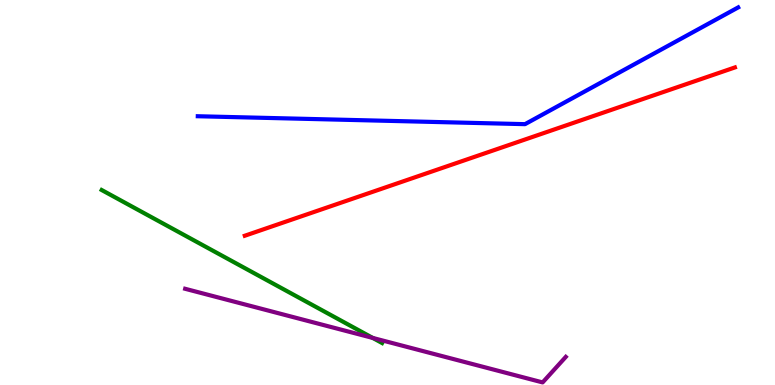[{'lines': ['blue', 'red'], 'intersections': []}, {'lines': ['green', 'red'], 'intersections': []}, {'lines': ['purple', 'red'], 'intersections': []}, {'lines': ['blue', 'green'], 'intersections': []}, {'lines': ['blue', 'purple'], 'intersections': []}, {'lines': ['green', 'purple'], 'intersections': [{'x': 4.81, 'y': 1.22}]}]